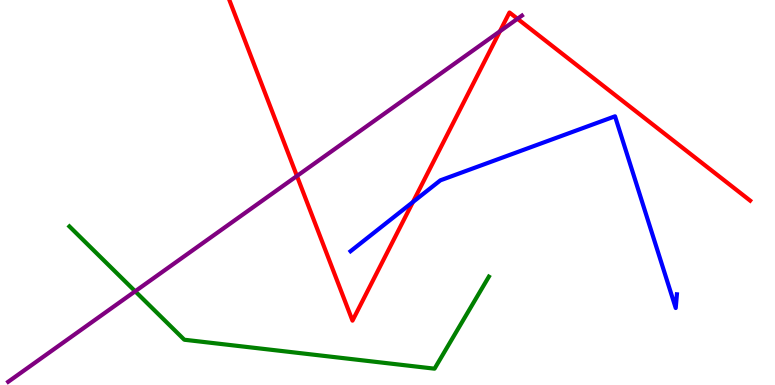[{'lines': ['blue', 'red'], 'intersections': [{'x': 5.33, 'y': 4.75}]}, {'lines': ['green', 'red'], 'intersections': []}, {'lines': ['purple', 'red'], 'intersections': [{'x': 3.83, 'y': 5.43}, {'x': 6.45, 'y': 9.19}, {'x': 6.68, 'y': 9.51}]}, {'lines': ['blue', 'green'], 'intersections': []}, {'lines': ['blue', 'purple'], 'intersections': []}, {'lines': ['green', 'purple'], 'intersections': [{'x': 1.74, 'y': 2.43}]}]